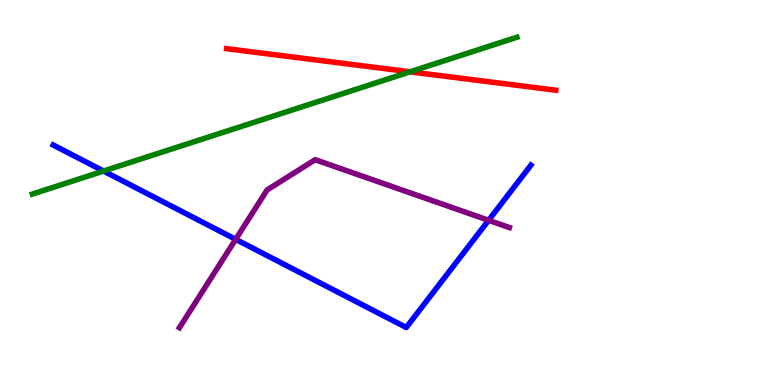[{'lines': ['blue', 'red'], 'intersections': []}, {'lines': ['green', 'red'], 'intersections': [{'x': 5.29, 'y': 8.13}]}, {'lines': ['purple', 'red'], 'intersections': []}, {'lines': ['blue', 'green'], 'intersections': [{'x': 1.34, 'y': 5.56}]}, {'lines': ['blue', 'purple'], 'intersections': [{'x': 3.04, 'y': 3.78}, {'x': 6.3, 'y': 4.28}]}, {'lines': ['green', 'purple'], 'intersections': []}]